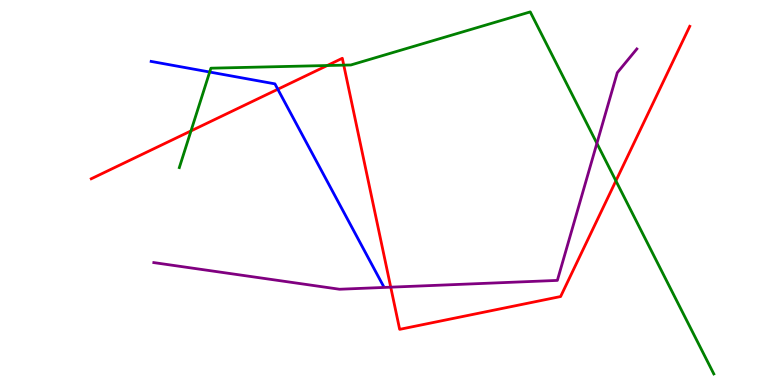[{'lines': ['blue', 'red'], 'intersections': [{'x': 3.58, 'y': 7.68}]}, {'lines': ['green', 'red'], 'intersections': [{'x': 2.46, 'y': 6.6}, {'x': 4.22, 'y': 8.3}, {'x': 4.44, 'y': 8.31}, {'x': 7.95, 'y': 5.3}]}, {'lines': ['purple', 'red'], 'intersections': [{'x': 5.04, 'y': 2.54}]}, {'lines': ['blue', 'green'], 'intersections': [{'x': 2.71, 'y': 8.13}]}, {'lines': ['blue', 'purple'], 'intersections': []}, {'lines': ['green', 'purple'], 'intersections': [{'x': 7.7, 'y': 6.28}]}]